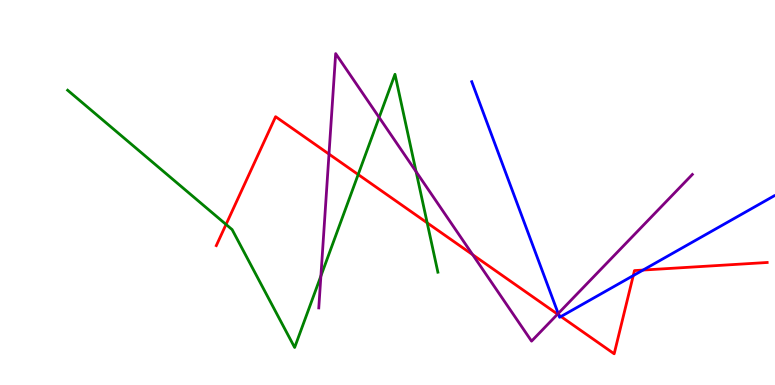[{'lines': ['blue', 'red'], 'intersections': [{'x': 7.21, 'y': 1.82}, {'x': 7.24, 'y': 1.78}, {'x': 8.17, 'y': 2.84}, {'x': 8.3, 'y': 2.99}]}, {'lines': ['green', 'red'], 'intersections': [{'x': 2.92, 'y': 4.17}, {'x': 4.62, 'y': 5.47}, {'x': 5.51, 'y': 4.21}]}, {'lines': ['purple', 'red'], 'intersections': [{'x': 4.25, 'y': 6.0}, {'x': 6.1, 'y': 3.38}, {'x': 7.19, 'y': 1.84}]}, {'lines': ['blue', 'green'], 'intersections': []}, {'lines': ['blue', 'purple'], 'intersections': [{'x': 7.2, 'y': 1.86}]}, {'lines': ['green', 'purple'], 'intersections': [{'x': 4.14, 'y': 2.83}, {'x': 4.89, 'y': 6.95}, {'x': 5.37, 'y': 5.54}]}]